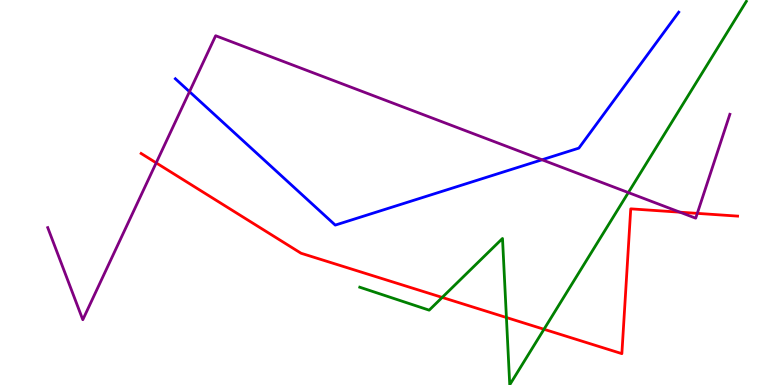[{'lines': ['blue', 'red'], 'intersections': []}, {'lines': ['green', 'red'], 'intersections': [{'x': 5.71, 'y': 2.27}, {'x': 6.53, 'y': 1.75}, {'x': 7.02, 'y': 1.45}]}, {'lines': ['purple', 'red'], 'intersections': [{'x': 2.02, 'y': 5.77}, {'x': 8.77, 'y': 4.49}, {'x': 9.0, 'y': 4.46}]}, {'lines': ['blue', 'green'], 'intersections': []}, {'lines': ['blue', 'purple'], 'intersections': [{'x': 2.44, 'y': 7.62}, {'x': 6.99, 'y': 5.85}]}, {'lines': ['green', 'purple'], 'intersections': [{'x': 8.11, 'y': 5.0}]}]